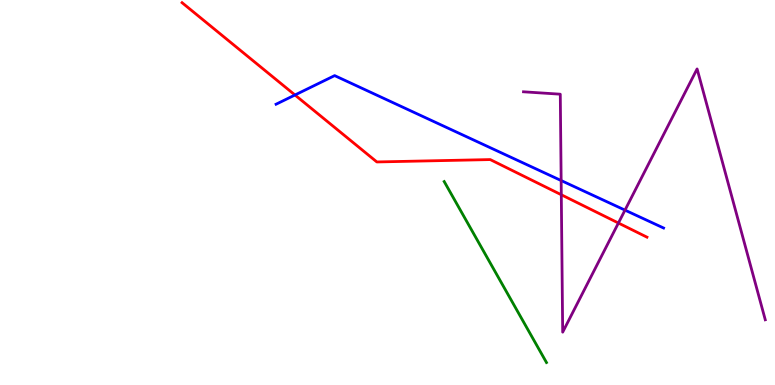[{'lines': ['blue', 'red'], 'intersections': [{'x': 3.81, 'y': 7.53}]}, {'lines': ['green', 'red'], 'intersections': []}, {'lines': ['purple', 'red'], 'intersections': [{'x': 7.24, 'y': 4.94}, {'x': 7.98, 'y': 4.21}]}, {'lines': ['blue', 'green'], 'intersections': []}, {'lines': ['blue', 'purple'], 'intersections': [{'x': 7.24, 'y': 5.31}, {'x': 8.06, 'y': 4.54}]}, {'lines': ['green', 'purple'], 'intersections': []}]